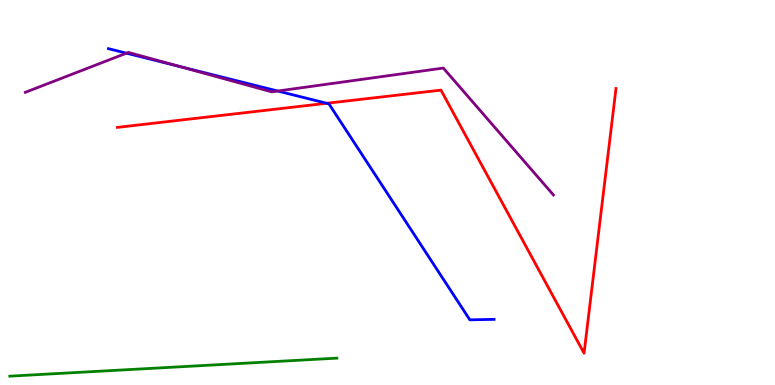[{'lines': ['blue', 'red'], 'intersections': [{'x': 4.22, 'y': 7.32}]}, {'lines': ['green', 'red'], 'intersections': []}, {'lines': ['purple', 'red'], 'intersections': []}, {'lines': ['blue', 'green'], 'intersections': []}, {'lines': ['blue', 'purple'], 'intersections': [{'x': 1.63, 'y': 8.62}, {'x': 2.3, 'y': 8.28}, {'x': 3.58, 'y': 7.64}]}, {'lines': ['green', 'purple'], 'intersections': []}]